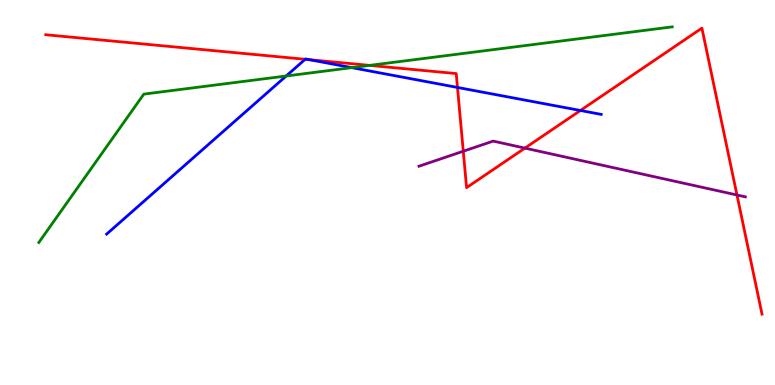[{'lines': ['blue', 'red'], 'intersections': [{'x': 3.94, 'y': 8.46}, {'x': 3.99, 'y': 8.45}, {'x': 5.9, 'y': 7.73}, {'x': 7.49, 'y': 7.13}]}, {'lines': ['green', 'red'], 'intersections': [{'x': 4.77, 'y': 8.3}]}, {'lines': ['purple', 'red'], 'intersections': [{'x': 5.98, 'y': 6.07}, {'x': 6.77, 'y': 6.15}, {'x': 9.51, 'y': 4.94}]}, {'lines': ['blue', 'green'], 'intersections': [{'x': 3.69, 'y': 8.03}, {'x': 4.54, 'y': 8.24}]}, {'lines': ['blue', 'purple'], 'intersections': []}, {'lines': ['green', 'purple'], 'intersections': []}]